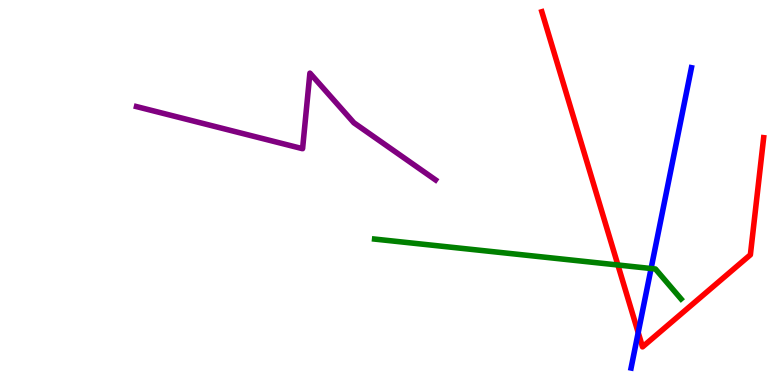[{'lines': ['blue', 'red'], 'intersections': [{'x': 8.23, 'y': 1.36}]}, {'lines': ['green', 'red'], 'intersections': [{'x': 7.97, 'y': 3.12}]}, {'lines': ['purple', 'red'], 'intersections': []}, {'lines': ['blue', 'green'], 'intersections': [{'x': 8.4, 'y': 3.03}]}, {'lines': ['blue', 'purple'], 'intersections': []}, {'lines': ['green', 'purple'], 'intersections': []}]